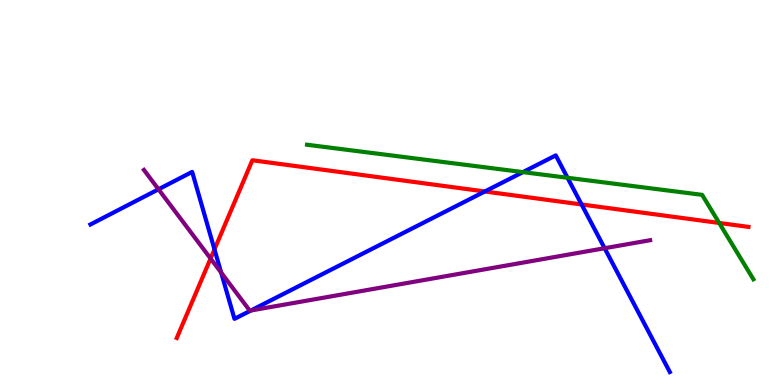[{'lines': ['blue', 'red'], 'intersections': [{'x': 2.77, 'y': 3.52}, {'x': 6.26, 'y': 5.03}, {'x': 7.5, 'y': 4.69}]}, {'lines': ['green', 'red'], 'intersections': [{'x': 9.28, 'y': 4.21}]}, {'lines': ['purple', 'red'], 'intersections': [{'x': 2.72, 'y': 3.29}]}, {'lines': ['blue', 'green'], 'intersections': [{'x': 6.75, 'y': 5.53}, {'x': 7.32, 'y': 5.38}]}, {'lines': ['blue', 'purple'], 'intersections': [{'x': 2.05, 'y': 5.08}, {'x': 2.85, 'y': 2.92}, {'x': 3.24, 'y': 1.94}, {'x': 7.8, 'y': 3.55}]}, {'lines': ['green', 'purple'], 'intersections': []}]